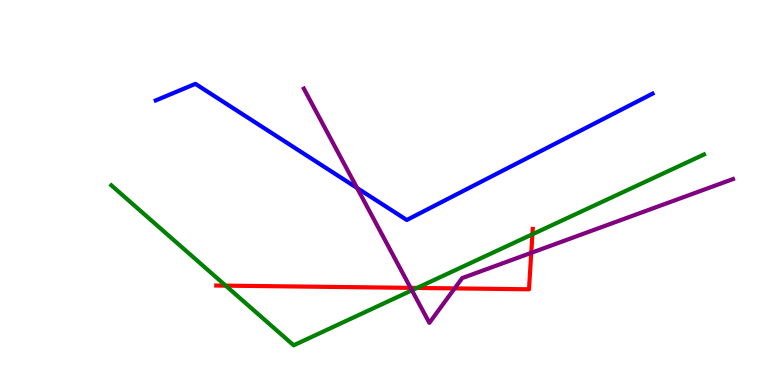[{'lines': ['blue', 'red'], 'intersections': []}, {'lines': ['green', 'red'], 'intersections': [{'x': 2.91, 'y': 2.58}, {'x': 5.38, 'y': 2.52}, {'x': 6.87, 'y': 3.91}]}, {'lines': ['purple', 'red'], 'intersections': [{'x': 5.3, 'y': 2.52}, {'x': 5.87, 'y': 2.51}, {'x': 6.86, 'y': 3.43}]}, {'lines': ['blue', 'green'], 'intersections': []}, {'lines': ['blue', 'purple'], 'intersections': [{'x': 4.61, 'y': 5.12}]}, {'lines': ['green', 'purple'], 'intersections': [{'x': 5.32, 'y': 2.46}]}]